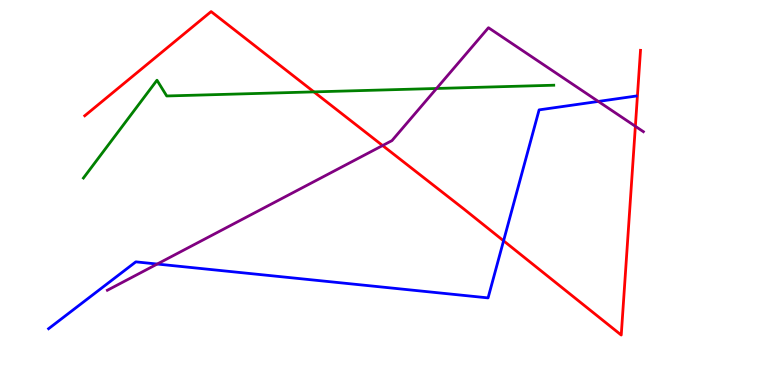[{'lines': ['blue', 'red'], 'intersections': [{'x': 6.5, 'y': 3.75}]}, {'lines': ['green', 'red'], 'intersections': [{'x': 4.05, 'y': 7.61}]}, {'lines': ['purple', 'red'], 'intersections': [{'x': 4.94, 'y': 6.22}, {'x': 8.2, 'y': 6.72}]}, {'lines': ['blue', 'green'], 'intersections': []}, {'lines': ['blue', 'purple'], 'intersections': [{'x': 2.03, 'y': 3.14}, {'x': 7.72, 'y': 7.37}]}, {'lines': ['green', 'purple'], 'intersections': [{'x': 5.63, 'y': 7.7}]}]